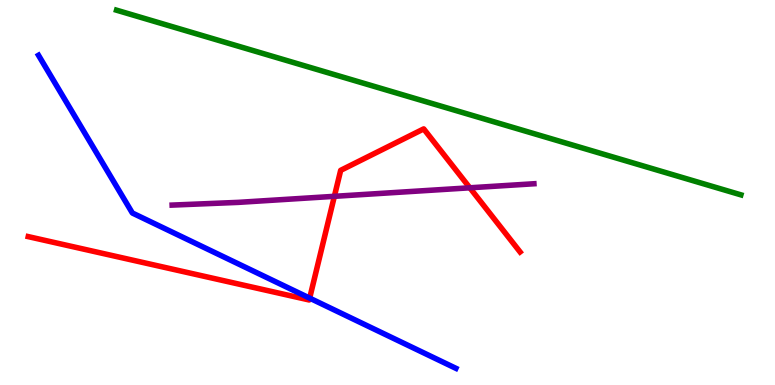[{'lines': ['blue', 'red'], 'intersections': [{'x': 4.0, 'y': 2.26}]}, {'lines': ['green', 'red'], 'intersections': []}, {'lines': ['purple', 'red'], 'intersections': [{'x': 4.31, 'y': 4.9}, {'x': 6.06, 'y': 5.12}]}, {'lines': ['blue', 'green'], 'intersections': []}, {'lines': ['blue', 'purple'], 'intersections': []}, {'lines': ['green', 'purple'], 'intersections': []}]